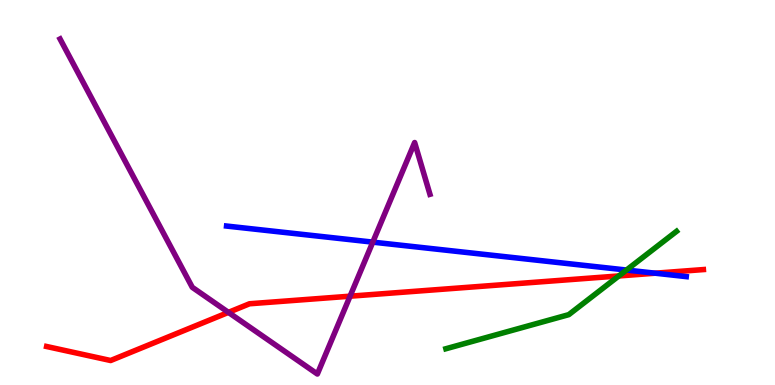[{'lines': ['blue', 'red'], 'intersections': [{'x': 8.45, 'y': 2.9}]}, {'lines': ['green', 'red'], 'intersections': [{'x': 7.98, 'y': 2.83}]}, {'lines': ['purple', 'red'], 'intersections': [{'x': 2.95, 'y': 1.89}, {'x': 4.52, 'y': 2.31}]}, {'lines': ['blue', 'green'], 'intersections': [{'x': 8.08, 'y': 2.99}]}, {'lines': ['blue', 'purple'], 'intersections': [{'x': 4.81, 'y': 3.71}]}, {'lines': ['green', 'purple'], 'intersections': []}]